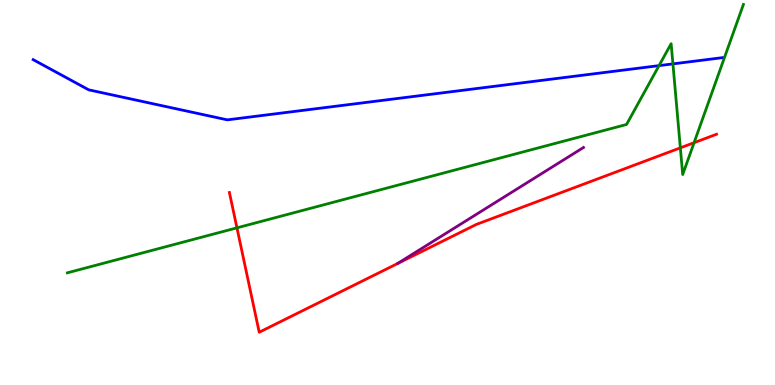[{'lines': ['blue', 'red'], 'intersections': []}, {'lines': ['green', 'red'], 'intersections': [{'x': 3.06, 'y': 4.08}, {'x': 8.78, 'y': 6.16}, {'x': 8.96, 'y': 6.29}]}, {'lines': ['purple', 'red'], 'intersections': []}, {'lines': ['blue', 'green'], 'intersections': [{'x': 8.5, 'y': 8.3}, {'x': 8.68, 'y': 8.34}]}, {'lines': ['blue', 'purple'], 'intersections': []}, {'lines': ['green', 'purple'], 'intersections': []}]